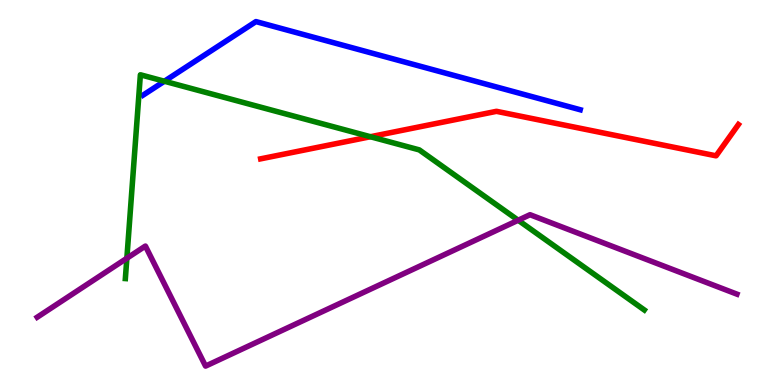[{'lines': ['blue', 'red'], 'intersections': []}, {'lines': ['green', 'red'], 'intersections': [{'x': 4.78, 'y': 6.45}]}, {'lines': ['purple', 'red'], 'intersections': []}, {'lines': ['blue', 'green'], 'intersections': [{'x': 2.12, 'y': 7.89}]}, {'lines': ['blue', 'purple'], 'intersections': []}, {'lines': ['green', 'purple'], 'intersections': [{'x': 1.64, 'y': 3.29}, {'x': 6.69, 'y': 4.28}]}]